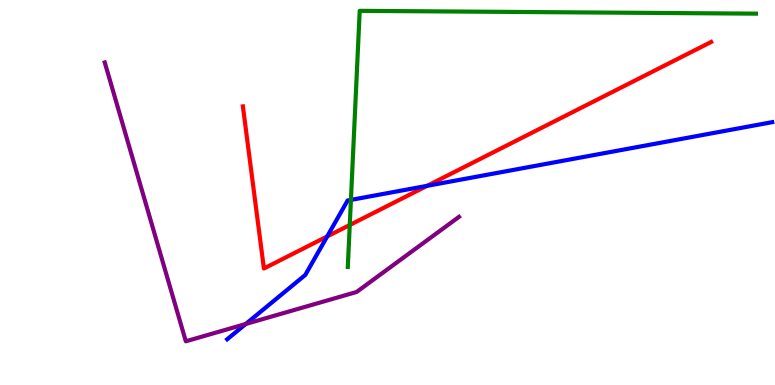[{'lines': ['blue', 'red'], 'intersections': [{'x': 4.22, 'y': 3.86}, {'x': 5.51, 'y': 5.17}]}, {'lines': ['green', 'red'], 'intersections': [{'x': 4.51, 'y': 4.16}]}, {'lines': ['purple', 'red'], 'intersections': []}, {'lines': ['blue', 'green'], 'intersections': [{'x': 4.53, 'y': 4.81}]}, {'lines': ['blue', 'purple'], 'intersections': [{'x': 3.17, 'y': 1.58}]}, {'lines': ['green', 'purple'], 'intersections': []}]